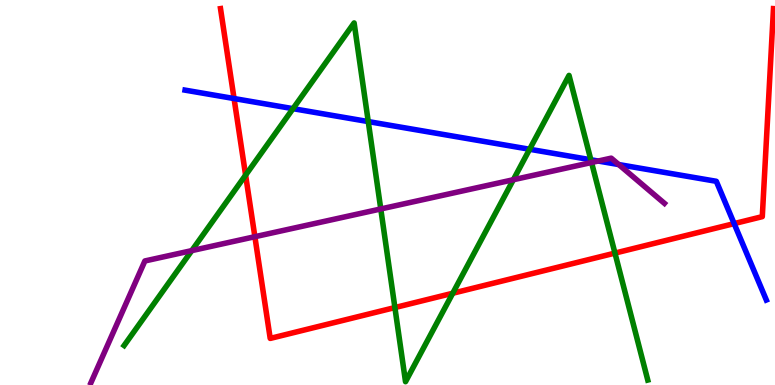[{'lines': ['blue', 'red'], 'intersections': [{'x': 3.02, 'y': 7.44}, {'x': 9.47, 'y': 4.19}]}, {'lines': ['green', 'red'], 'intersections': [{'x': 3.17, 'y': 5.45}, {'x': 5.1, 'y': 2.01}, {'x': 5.84, 'y': 2.38}, {'x': 7.93, 'y': 3.43}]}, {'lines': ['purple', 'red'], 'intersections': [{'x': 3.29, 'y': 3.85}]}, {'lines': ['blue', 'green'], 'intersections': [{'x': 3.78, 'y': 7.18}, {'x': 4.75, 'y': 6.84}, {'x': 6.83, 'y': 6.12}, {'x': 7.62, 'y': 5.85}]}, {'lines': ['blue', 'purple'], 'intersections': [{'x': 7.72, 'y': 5.82}, {'x': 7.98, 'y': 5.73}]}, {'lines': ['green', 'purple'], 'intersections': [{'x': 2.47, 'y': 3.49}, {'x': 4.91, 'y': 4.57}, {'x': 6.62, 'y': 5.33}, {'x': 7.63, 'y': 5.78}]}]